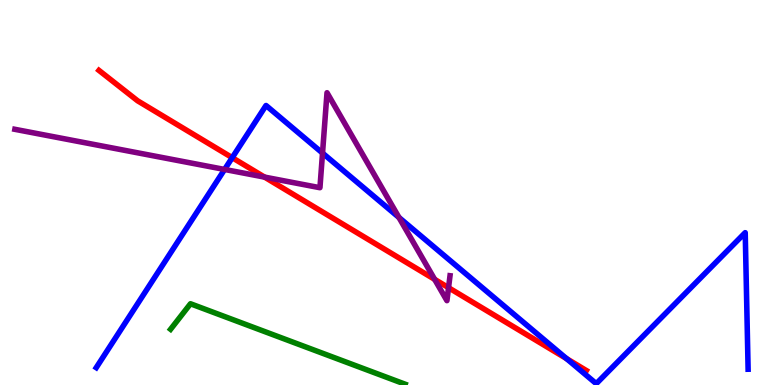[{'lines': ['blue', 'red'], 'intersections': [{'x': 3.0, 'y': 5.9}, {'x': 7.31, 'y': 0.685}]}, {'lines': ['green', 'red'], 'intersections': []}, {'lines': ['purple', 'red'], 'intersections': [{'x': 3.41, 'y': 5.4}, {'x': 5.61, 'y': 2.74}, {'x': 5.79, 'y': 2.53}]}, {'lines': ['blue', 'green'], 'intersections': []}, {'lines': ['blue', 'purple'], 'intersections': [{'x': 2.9, 'y': 5.6}, {'x': 4.16, 'y': 6.02}, {'x': 5.15, 'y': 4.35}]}, {'lines': ['green', 'purple'], 'intersections': []}]